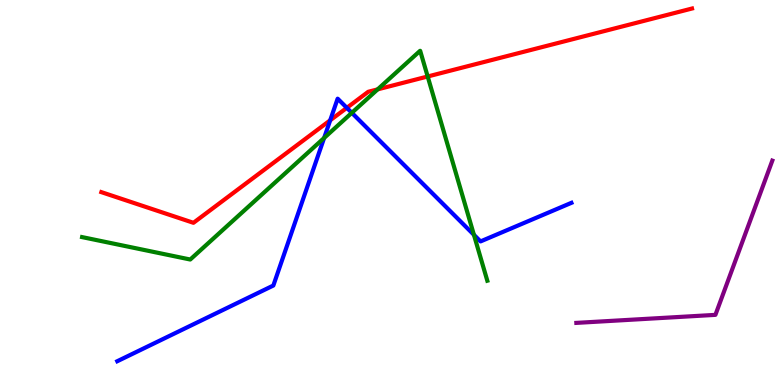[{'lines': ['blue', 'red'], 'intersections': [{'x': 4.26, 'y': 6.88}, {'x': 4.48, 'y': 7.2}]}, {'lines': ['green', 'red'], 'intersections': [{'x': 4.87, 'y': 7.68}, {'x': 5.52, 'y': 8.01}]}, {'lines': ['purple', 'red'], 'intersections': []}, {'lines': ['blue', 'green'], 'intersections': [{'x': 4.18, 'y': 6.42}, {'x': 4.54, 'y': 7.07}, {'x': 6.11, 'y': 3.9}]}, {'lines': ['blue', 'purple'], 'intersections': []}, {'lines': ['green', 'purple'], 'intersections': []}]